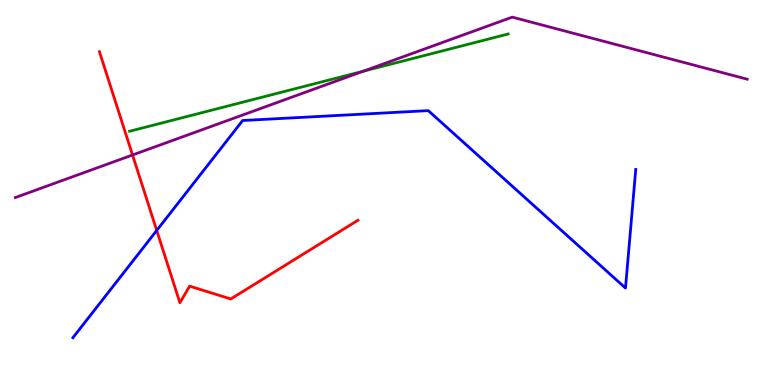[{'lines': ['blue', 'red'], 'intersections': [{'x': 2.02, 'y': 4.01}]}, {'lines': ['green', 'red'], 'intersections': []}, {'lines': ['purple', 'red'], 'intersections': [{'x': 1.71, 'y': 5.97}]}, {'lines': ['blue', 'green'], 'intersections': []}, {'lines': ['blue', 'purple'], 'intersections': []}, {'lines': ['green', 'purple'], 'intersections': [{'x': 4.69, 'y': 8.15}]}]